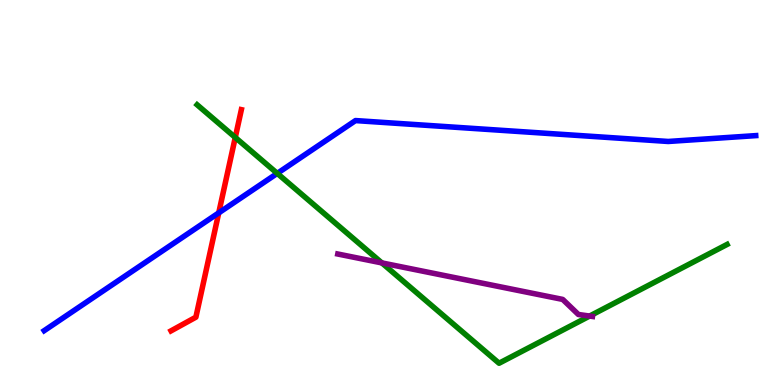[{'lines': ['blue', 'red'], 'intersections': [{'x': 2.82, 'y': 4.47}]}, {'lines': ['green', 'red'], 'intersections': [{'x': 3.04, 'y': 6.43}]}, {'lines': ['purple', 'red'], 'intersections': []}, {'lines': ['blue', 'green'], 'intersections': [{'x': 3.58, 'y': 5.5}]}, {'lines': ['blue', 'purple'], 'intersections': []}, {'lines': ['green', 'purple'], 'intersections': [{'x': 4.93, 'y': 3.17}, {'x': 7.61, 'y': 1.79}]}]